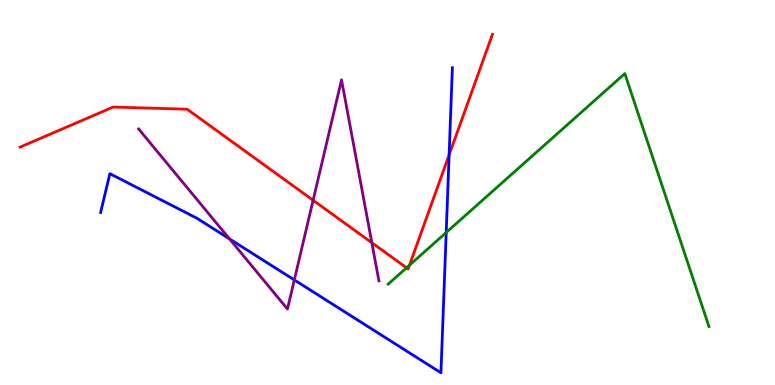[{'lines': ['blue', 'red'], 'intersections': [{'x': 5.8, 'y': 5.98}]}, {'lines': ['green', 'red'], 'intersections': [{'x': 5.25, 'y': 3.04}, {'x': 5.28, 'y': 3.11}]}, {'lines': ['purple', 'red'], 'intersections': [{'x': 4.04, 'y': 4.8}, {'x': 4.8, 'y': 3.7}]}, {'lines': ['blue', 'green'], 'intersections': [{'x': 5.76, 'y': 3.96}]}, {'lines': ['blue', 'purple'], 'intersections': [{'x': 2.96, 'y': 3.8}, {'x': 3.8, 'y': 2.73}]}, {'lines': ['green', 'purple'], 'intersections': []}]